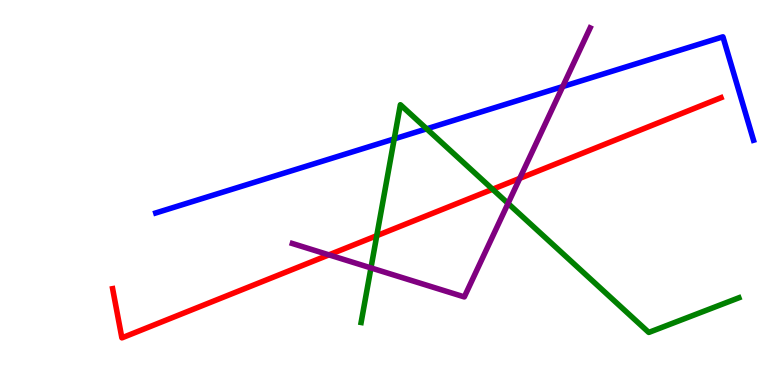[{'lines': ['blue', 'red'], 'intersections': []}, {'lines': ['green', 'red'], 'intersections': [{'x': 4.86, 'y': 3.88}, {'x': 6.36, 'y': 5.08}]}, {'lines': ['purple', 'red'], 'intersections': [{'x': 4.24, 'y': 3.38}, {'x': 6.71, 'y': 5.37}]}, {'lines': ['blue', 'green'], 'intersections': [{'x': 5.09, 'y': 6.39}, {'x': 5.51, 'y': 6.65}]}, {'lines': ['blue', 'purple'], 'intersections': [{'x': 7.26, 'y': 7.75}]}, {'lines': ['green', 'purple'], 'intersections': [{'x': 4.79, 'y': 3.04}, {'x': 6.56, 'y': 4.72}]}]